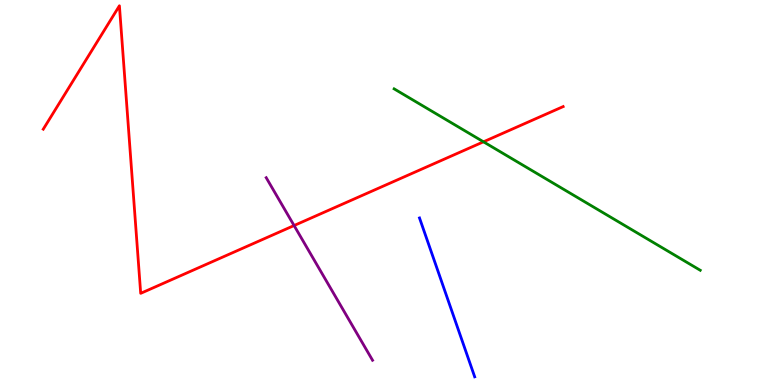[{'lines': ['blue', 'red'], 'intersections': []}, {'lines': ['green', 'red'], 'intersections': [{'x': 6.24, 'y': 6.32}]}, {'lines': ['purple', 'red'], 'intersections': [{'x': 3.79, 'y': 4.14}]}, {'lines': ['blue', 'green'], 'intersections': []}, {'lines': ['blue', 'purple'], 'intersections': []}, {'lines': ['green', 'purple'], 'intersections': []}]